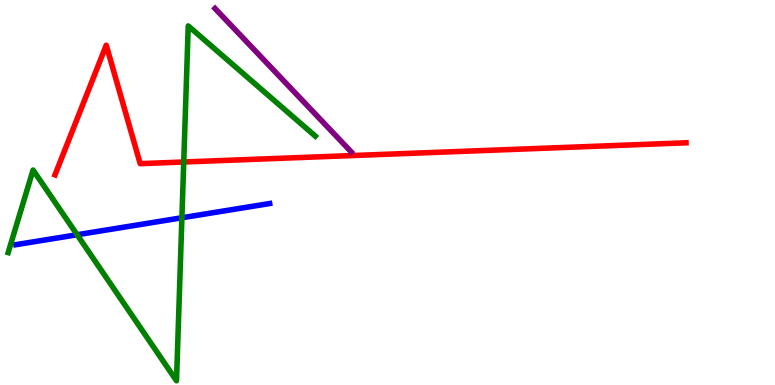[{'lines': ['blue', 'red'], 'intersections': []}, {'lines': ['green', 'red'], 'intersections': [{'x': 2.37, 'y': 5.79}]}, {'lines': ['purple', 'red'], 'intersections': []}, {'lines': ['blue', 'green'], 'intersections': [{'x': 0.995, 'y': 3.9}, {'x': 2.35, 'y': 4.34}]}, {'lines': ['blue', 'purple'], 'intersections': []}, {'lines': ['green', 'purple'], 'intersections': []}]